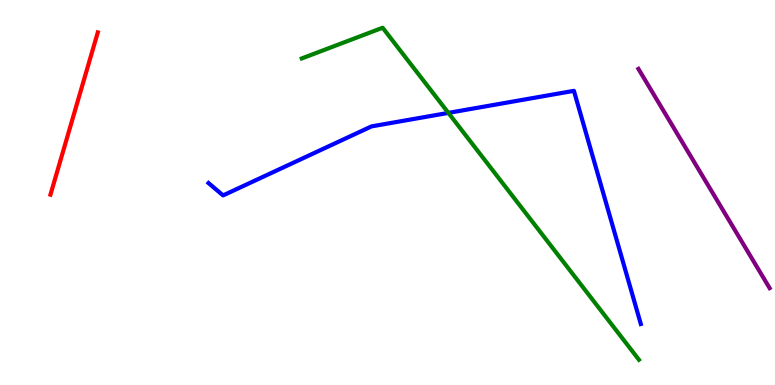[{'lines': ['blue', 'red'], 'intersections': []}, {'lines': ['green', 'red'], 'intersections': []}, {'lines': ['purple', 'red'], 'intersections': []}, {'lines': ['blue', 'green'], 'intersections': [{'x': 5.79, 'y': 7.07}]}, {'lines': ['blue', 'purple'], 'intersections': []}, {'lines': ['green', 'purple'], 'intersections': []}]